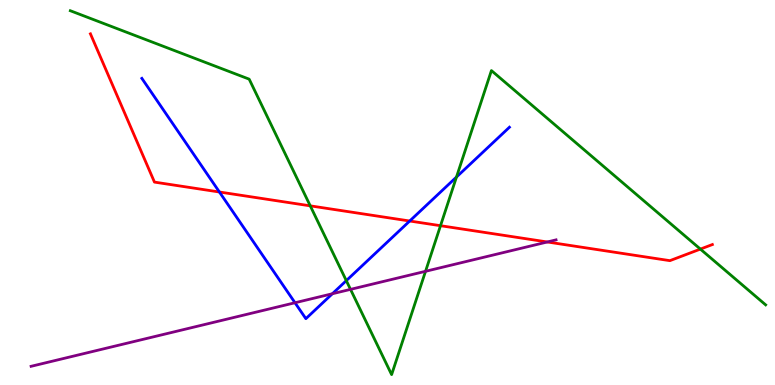[{'lines': ['blue', 'red'], 'intersections': [{'x': 2.83, 'y': 5.01}, {'x': 5.29, 'y': 4.26}]}, {'lines': ['green', 'red'], 'intersections': [{'x': 4.0, 'y': 4.65}, {'x': 5.68, 'y': 4.14}, {'x': 9.04, 'y': 3.53}]}, {'lines': ['purple', 'red'], 'intersections': [{'x': 7.06, 'y': 3.71}]}, {'lines': ['blue', 'green'], 'intersections': [{'x': 4.47, 'y': 2.71}, {'x': 5.89, 'y': 5.4}]}, {'lines': ['blue', 'purple'], 'intersections': [{'x': 3.81, 'y': 2.14}, {'x': 4.29, 'y': 2.37}]}, {'lines': ['green', 'purple'], 'intersections': [{'x': 4.52, 'y': 2.48}, {'x': 5.49, 'y': 2.95}]}]